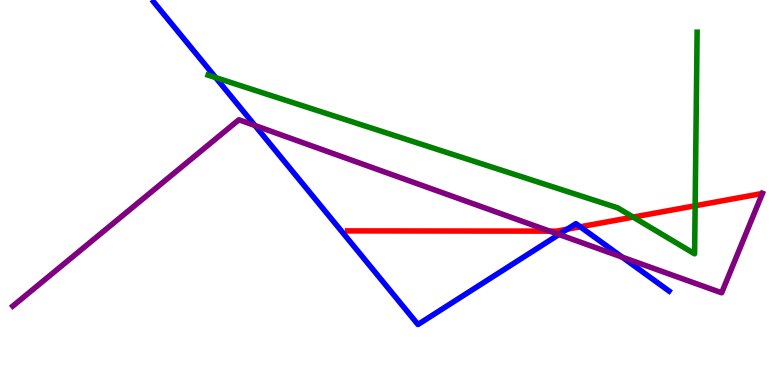[{'lines': ['blue', 'red'], 'intersections': [{'x': 7.32, 'y': 4.05}, {'x': 7.49, 'y': 4.11}]}, {'lines': ['green', 'red'], 'intersections': [{'x': 8.17, 'y': 4.36}, {'x': 8.97, 'y': 4.66}]}, {'lines': ['purple', 'red'], 'intersections': [{'x': 7.09, 'y': 4.0}]}, {'lines': ['blue', 'green'], 'intersections': [{'x': 2.78, 'y': 7.98}]}, {'lines': ['blue', 'purple'], 'intersections': [{'x': 3.29, 'y': 6.74}, {'x': 7.21, 'y': 3.91}, {'x': 8.03, 'y': 3.32}]}, {'lines': ['green', 'purple'], 'intersections': []}]